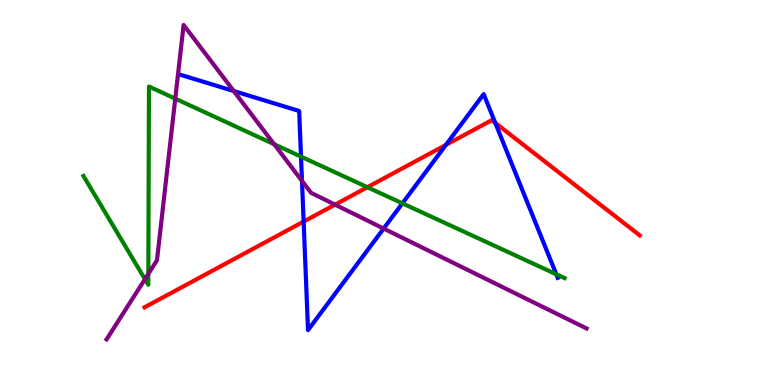[{'lines': ['blue', 'red'], 'intersections': [{'x': 3.92, 'y': 4.24}, {'x': 5.75, 'y': 6.24}, {'x': 6.39, 'y': 6.81}]}, {'lines': ['green', 'red'], 'intersections': [{'x': 4.74, 'y': 5.14}]}, {'lines': ['purple', 'red'], 'intersections': [{'x': 4.32, 'y': 4.68}]}, {'lines': ['blue', 'green'], 'intersections': [{'x': 3.88, 'y': 5.93}, {'x': 5.19, 'y': 4.72}, {'x': 7.18, 'y': 2.88}]}, {'lines': ['blue', 'purple'], 'intersections': [{'x': 3.02, 'y': 7.64}, {'x': 3.9, 'y': 5.3}, {'x': 4.95, 'y': 4.06}]}, {'lines': ['green', 'purple'], 'intersections': [{'x': 1.87, 'y': 2.75}, {'x': 1.91, 'y': 2.89}, {'x': 2.26, 'y': 7.44}, {'x': 3.54, 'y': 6.25}]}]